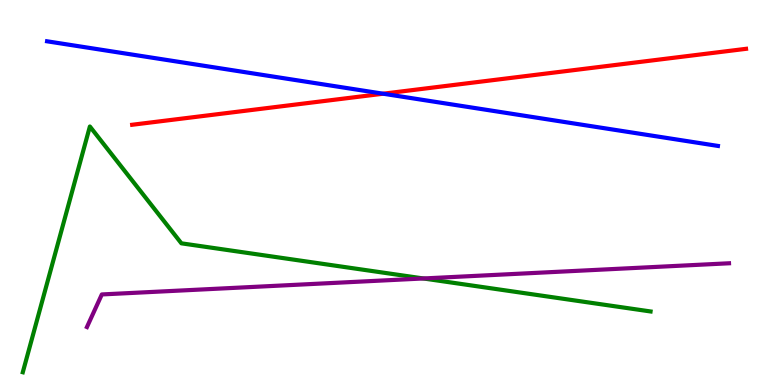[{'lines': ['blue', 'red'], 'intersections': [{'x': 4.94, 'y': 7.57}]}, {'lines': ['green', 'red'], 'intersections': []}, {'lines': ['purple', 'red'], 'intersections': []}, {'lines': ['blue', 'green'], 'intersections': []}, {'lines': ['blue', 'purple'], 'intersections': []}, {'lines': ['green', 'purple'], 'intersections': [{'x': 5.46, 'y': 2.77}]}]